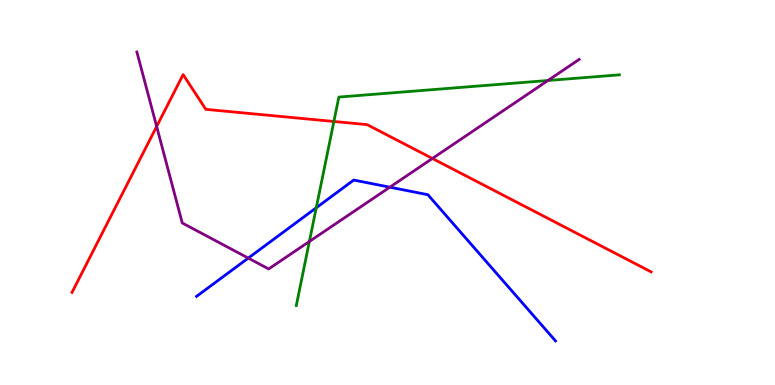[{'lines': ['blue', 'red'], 'intersections': []}, {'lines': ['green', 'red'], 'intersections': [{'x': 4.31, 'y': 6.84}]}, {'lines': ['purple', 'red'], 'intersections': [{'x': 2.02, 'y': 6.71}, {'x': 5.58, 'y': 5.88}]}, {'lines': ['blue', 'green'], 'intersections': [{'x': 4.08, 'y': 4.6}]}, {'lines': ['blue', 'purple'], 'intersections': [{'x': 3.2, 'y': 3.3}, {'x': 5.03, 'y': 5.14}]}, {'lines': ['green', 'purple'], 'intersections': [{'x': 3.99, 'y': 3.73}, {'x': 7.07, 'y': 7.91}]}]